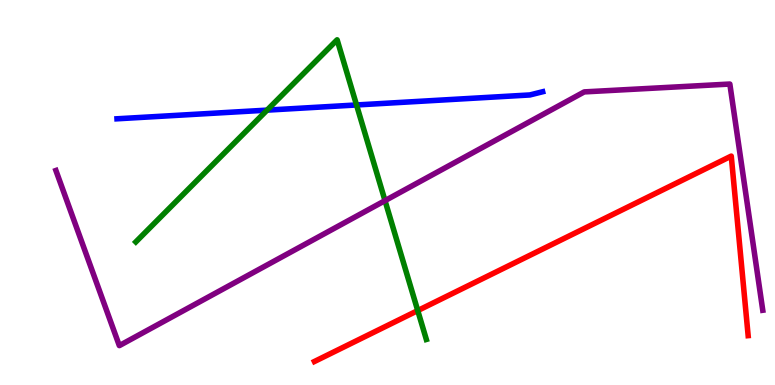[{'lines': ['blue', 'red'], 'intersections': []}, {'lines': ['green', 'red'], 'intersections': [{'x': 5.39, 'y': 1.93}]}, {'lines': ['purple', 'red'], 'intersections': []}, {'lines': ['blue', 'green'], 'intersections': [{'x': 3.45, 'y': 7.14}, {'x': 4.6, 'y': 7.27}]}, {'lines': ['blue', 'purple'], 'intersections': []}, {'lines': ['green', 'purple'], 'intersections': [{'x': 4.97, 'y': 4.79}]}]